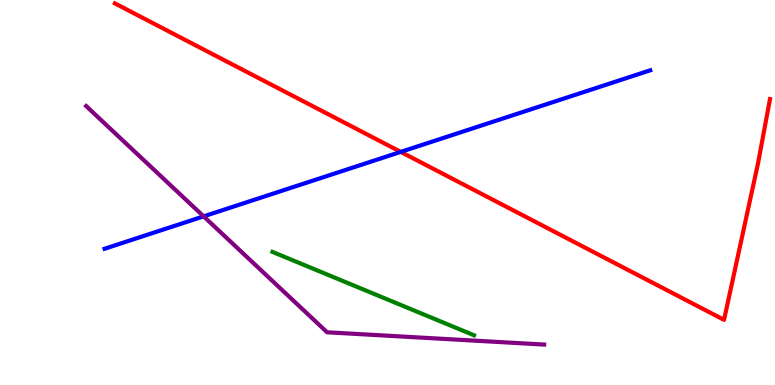[{'lines': ['blue', 'red'], 'intersections': [{'x': 5.17, 'y': 6.05}]}, {'lines': ['green', 'red'], 'intersections': []}, {'lines': ['purple', 'red'], 'intersections': []}, {'lines': ['blue', 'green'], 'intersections': []}, {'lines': ['blue', 'purple'], 'intersections': [{'x': 2.63, 'y': 4.38}]}, {'lines': ['green', 'purple'], 'intersections': []}]